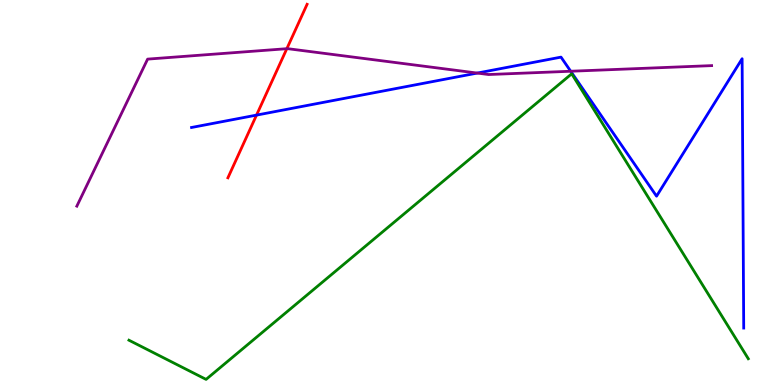[{'lines': ['blue', 'red'], 'intersections': [{'x': 3.31, 'y': 7.01}]}, {'lines': ['green', 'red'], 'intersections': []}, {'lines': ['purple', 'red'], 'intersections': [{'x': 3.7, 'y': 8.74}]}, {'lines': ['blue', 'green'], 'intersections': []}, {'lines': ['blue', 'purple'], 'intersections': [{'x': 6.16, 'y': 8.1}, {'x': 7.36, 'y': 8.15}]}, {'lines': ['green', 'purple'], 'intersections': []}]